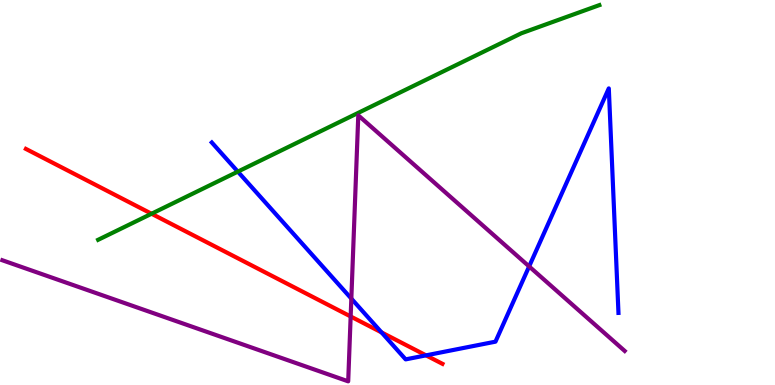[{'lines': ['blue', 'red'], 'intersections': [{'x': 4.92, 'y': 1.37}, {'x': 5.5, 'y': 0.77}]}, {'lines': ['green', 'red'], 'intersections': [{'x': 1.96, 'y': 4.45}]}, {'lines': ['purple', 'red'], 'intersections': [{'x': 4.52, 'y': 1.78}]}, {'lines': ['blue', 'green'], 'intersections': [{'x': 3.07, 'y': 5.54}]}, {'lines': ['blue', 'purple'], 'intersections': [{'x': 4.53, 'y': 2.24}, {'x': 6.83, 'y': 3.08}]}, {'lines': ['green', 'purple'], 'intersections': []}]